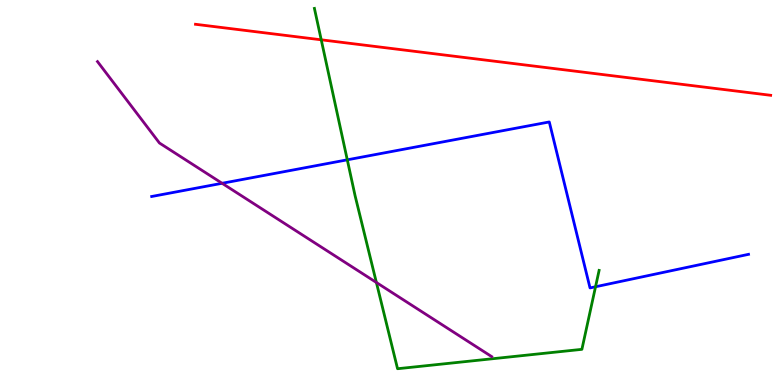[{'lines': ['blue', 'red'], 'intersections': []}, {'lines': ['green', 'red'], 'intersections': [{'x': 4.14, 'y': 8.97}]}, {'lines': ['purple', 'red'], 'intersections': []}, {'lines': ['blue', 'green'], 'intersections': [{'x': 4.48, 'y': 5.85}, {'x': 7.68, 'y': 2.55}]}, {'lines': ['blue', 'purple'], 'intersections': [{'x': 2.87, 'y': 5.24}]}, {'lines': ['green', 'purple'], 'intersections': [{'x': 4.86, 'y': 2.66}]}]